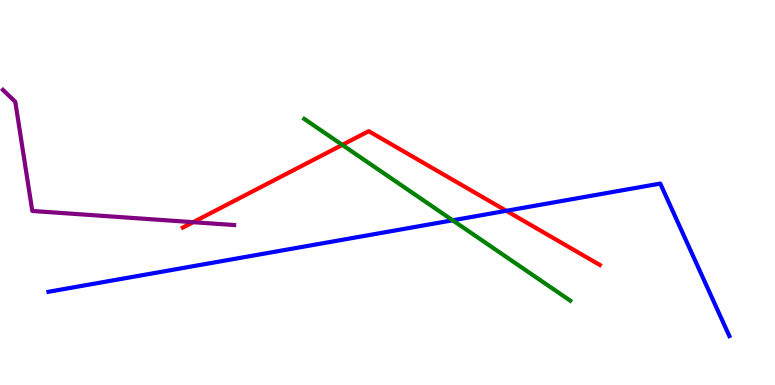[{'lines': ['blue', 'red'], 'intersections': [{'x': 6.53, 'y': 4.52}]}, {'lines': ['green', 'red'], 'intersections': [{'x': 4.42, 'y': 6.24}]}, {'lines': ['purple', 'red'], 'intersections': [{'x': 2.49, 'y': 4.23}]}, {'lines': ['blue', 'green'], 'intersections': [{'x': 5.84, 'y': 4.28}]}, {'lines': ['blue', 'purple'], 'intersections': []}, {'lines': ['green', 'purple'], 'intersections': []}]